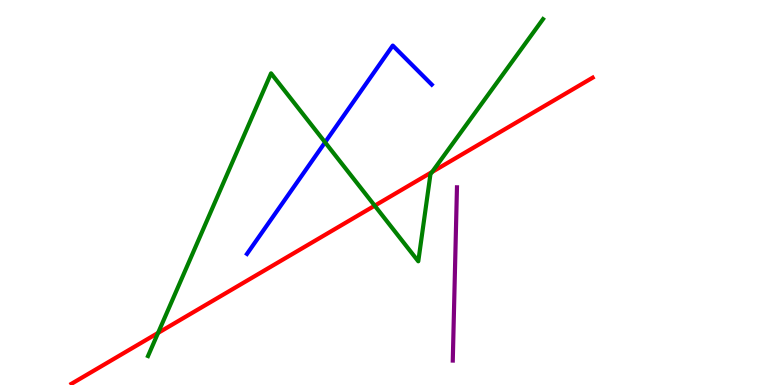[{'lines': ['blue', 'red'], 'intersections': []}, {'lines': ['green', 'red'], 'intersections': [{'x': 2.04, 'y': 1.35}, {'x': 4.84, 'y': 4.66}, {'x': 5.58, 'y': 5.53}]}, {'lines': ['purple', 'red'], 'intersections': []}, {'lines': ['blue', 'green'], 'intersections': [{'x': 4.19, 'y': 6.3}]}, {'lines': ['blue', 'purple'], 'intersections': []}, {'lines': ['green', 'purple'], 'intersections': []}]